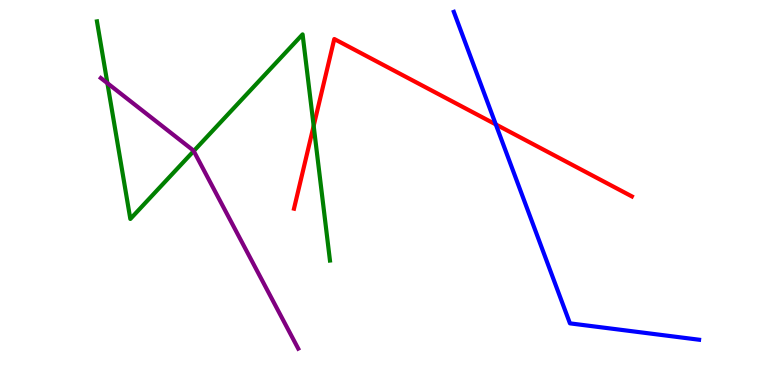[{'lines': ['blue', 'red'], 'intersections': [{'x': 6.4, 'y': 6.77}]}, {'lines': ['green', 'red'], 'intersections': [{'x': 4.05, 'y': 6.73}]}, {'lines': ['purple', 'red'], 'intersections': []}, {'lines': ['blue', 'green'], 'intersections': []}, {'lines': ['blue', 'purple'], 'intersections': []}, {'lines': ['green', 'purple'], 'intersections': [{'x': 1.39, 'y': 7.84}, {'x': 2.5, 'y': 6.08}]}]